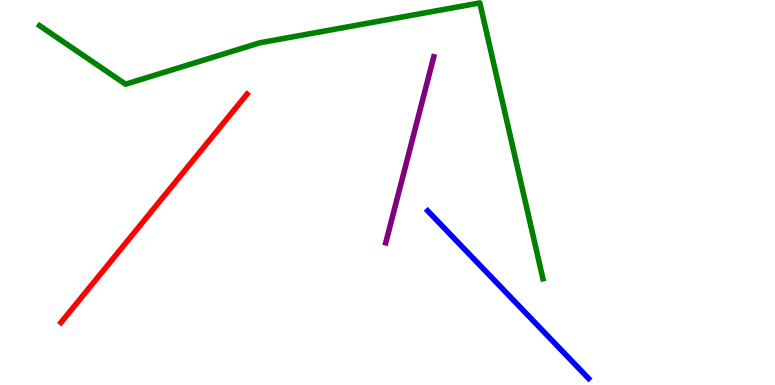[{'lines': ['blue', 'red'], 'intersections': []}, {'lines': ['green', 'red'], 'intersections': []}, {'lines': ['purple', 'red'], 'intersections': []}, {'lines': ['blue', 'green'], 'intersections': []}, {'lines': ['blue', 'purple'], 'intersections': []}, {'lines': ['green', 'purple'], 'intersections': []}]